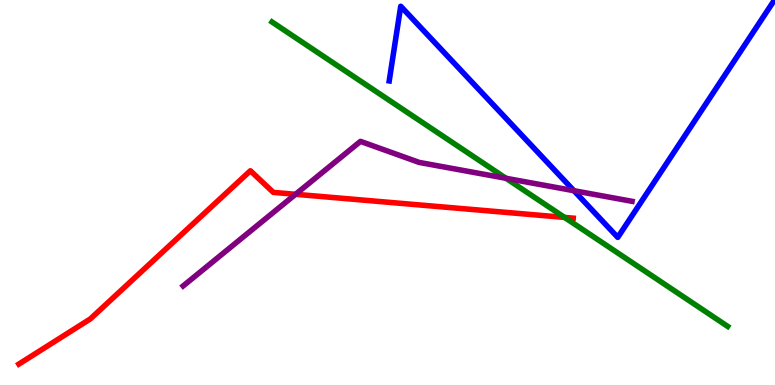[{'lines': ['blue', 'red'], 'intersections': []}, {'lines': ['green', 'red'], 'intersections': [{'x': 7.28, 'y': 4.35}]}, {'lines': ['purple', 'red'], 'intersections': [{'x': 3.81, 'y': 4.95}]}, {'lines': ['blue', 'green'], 'intersections': []}, {'lines': ['blue', 'purple'], 'intersections': [{'x': 7.41, 'y': 5.05}]}, {'lines': ['green', 'purple'], 'intersections': [{'x': 6.53, 'y': 5.37}]}]